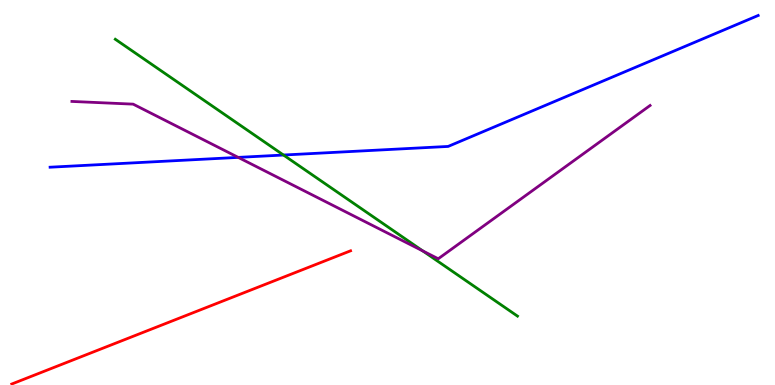[{'lines': ['blue', 'red'], 'intersections': []}, {'lines': ['green', 'red'], 'intersections': []}, {'lines': ['purple', 'red'], 'intersections': []}, {'lines': ['blue', 'green'], 'intersections': [{'x': 3.66, 'y': 5.97}]}, {'lines': ['blue', 'purple'], 'intersections': [{'x': 3.07, 'y': 5.91}]}, {'lines': ['green', 'purple'], 'intersections': [{'x': 5.46, 'y': 3.48}]}]